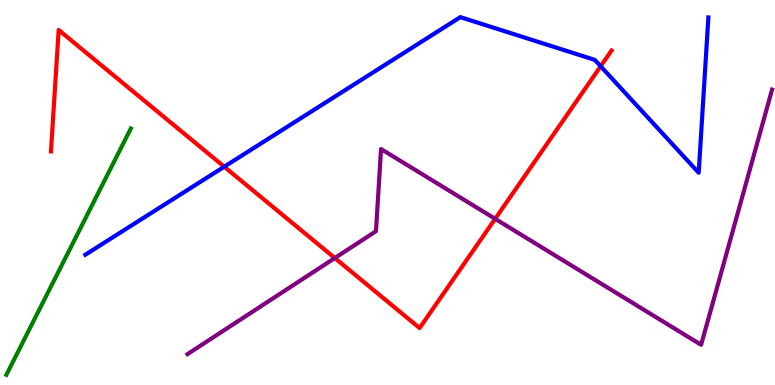[{'lines': ['blue', 'red'], 'intersections': [{'x': 2.89, 'y': 5.67}, {'x': 7.75, 'y': 8.28}]}, {'lines': ['green', 'red'], 'intersections': []}, {'lines': ['purple', 'red'], 'intersections': [{'x': 4.32, 'y': 3.3}, {'x': 6.39, 'y': 4.32}]}, {'lines': ['blue', 'green'], 'intersections': []}, {'lines': ['blue', 'purple'], 'intersections': []}, {'lines': ['green', 'purple'], 'intersections': []}]